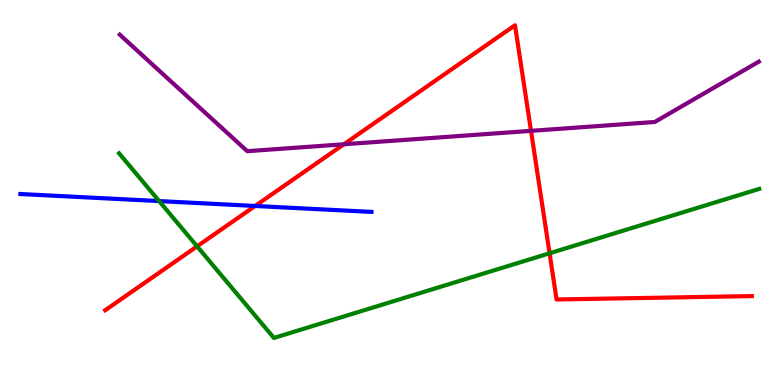[{'lines': ['blue', 'red'], 'intersections': [{'x': 3.29, 'y': 4.65}]}, {'lines': ['green', 'red'], 'intersections': [{'x': 2.54, 'y': 3.6}, {'x': 7.09, 'y': 3.42}]}, {'lines': ['purple', 'red'], 'intersections': [{'x': 4.44, 'y': 6.25}, {'x': 6.85, 'y': 6.6}]}, {'lines': ['blue', 'green'], 'intersections': [{'x': 2.05, 'y': 4.78}]}, {'lines': ['blue', 'purple'], 'intersections': []}, {'lines': ['green', 'purple'], 'intersections': []}]